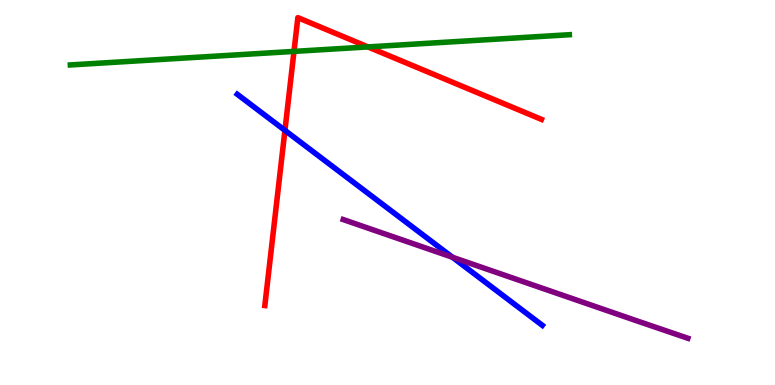[{'lines': ['blue', 'red'], 'intersections': [{'x': 3.68, 'y': 6.61}]}, {'lines': ['green', 'red'], 'intersections': [{'x': 3.79, 'y': 8.66}, {'x': 4.75, 'y': 8.78}]}, {'lines': ['purple', 'red'], 'intersections': []}, {'lines': ['blue', 'green'], 'intersections': []}, {'lines': ['blue', 'purple'], 'intersections': [{'x': 5.84, 'y': 3.32}]}, {'lines': ['green', 'purple'], 'intersections': []}]